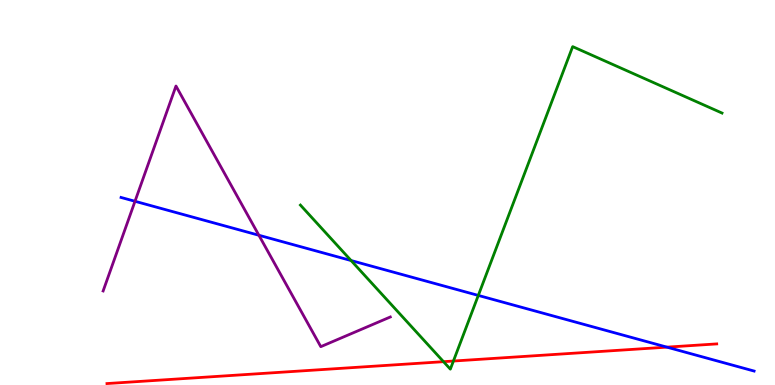[{'lines': ['blue', 'red'], 'intersections': [{'x': 8.61, 'y': 0.983}]}, {'lines': ['green', 'red'], 'intersections': [{'x': 5.72, 'y': 0.606}, {'x': 5.85, 'y': 0.623}]}, {'lines': ['purple', 'red'], 'intersections': []}, {'lines': ['blue', 'green'], 'intersections': [{'x': 4.53, 'y': 3.23}, {'x': 6.17, 'y': 2.33}]}, {'lines': ['blue', 'purple'], 'intersections': [{'x': 1.74, 'y': 4.77}, {'x': 3.34, 'y': 3.89}]}, {'lines': ['green', 'purple'], 'intersections': []}]